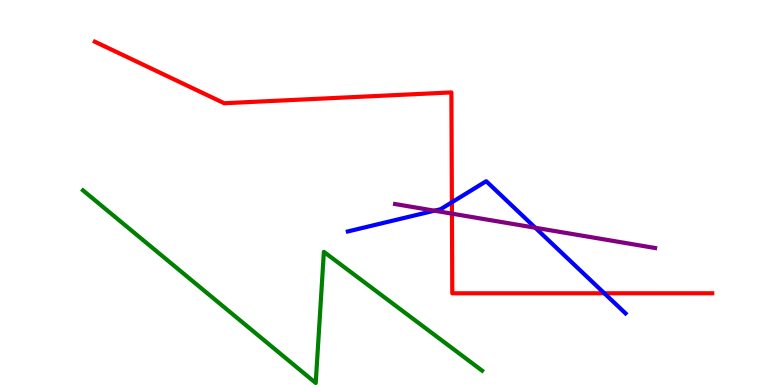[{'lines': ['blue', 'red'], 'intersections': [{'x': 5.83, 'y': 4.75}, {'x': 7.8, 'y': 2.38}]}, {'lines': ['green', 'red'], 'intersections': []}, {'lines': ['purple', 'red'], 'intersections': [{'x': 5.83, 'y': 4.45}]}, {'lines': ['blue', 'green'], 'intersections': []}, {'lines': ['blue', 'purple'], 'intersections': [{'x': 5.61, 'y': 4.53}, {'x': 6.91, 'y': 4.08}]}, {'lines': ['green', 'purple'], 'intersections': []}]